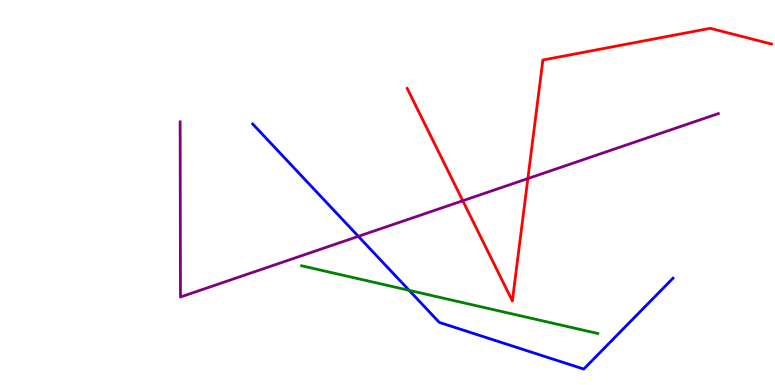[{'lines': ['blue', 'red'], 'intersections': []}, {'lines': ['green', 'red'], 'intersections': []}, {'lines': ['purple', 'red'], 'intersections': [{'x': 5.97, 'y': 4.79}, {'x': 6.81, 'y': 5.36}]}, {'lines': ['blue', 'green'], 'intersections': [{'x': 5.28, 'y': 2.46}]}, {'lines': ['blue', 'purple'], 'intersections': [{'x': 4.62, 'y': 3.86}]}, {'lines': ['green', 'purple'], 'intersections': []}]